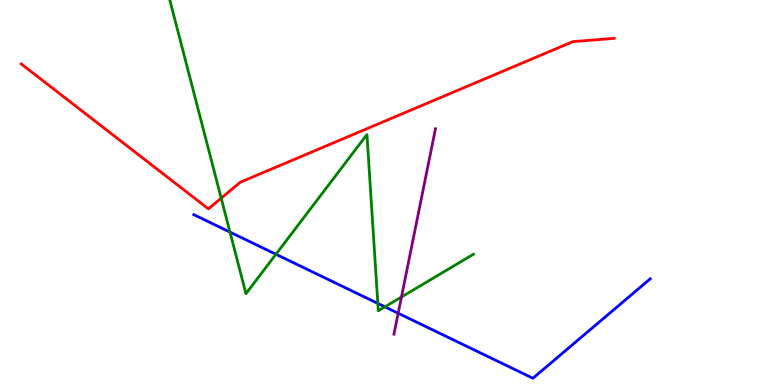[{'lines': ['blue', 'red'], 'intersections': []}, {'lines': ['green', 'red'], 'intersections': [{'x': 2.85, 'y': 4.85}]}, {'lines': ['purple', 'red'], 'intersections': []}, {'lines': ['blue', 'green'], 'intersections': [{'x': 2.97, 'y': 3.97}, {'x': 3.56, 'y': 3.4}, {'x': 4.88, 'y': 2.12}, {'x': 4.97, 'y': 2.03}]}, {'lines': ['blue', 'purple'], 'intersections': [{'x': 5.14, 'y': 1.86}]}, {'lines': ['green', 'purple'], 'intersections': [{'x': 5.18, 'y': 2.29}]}]